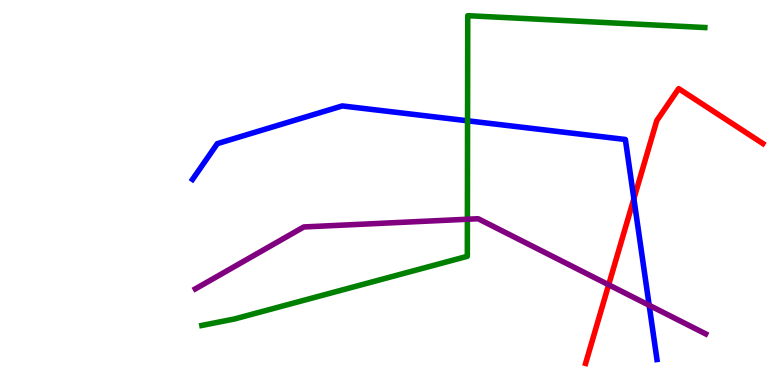[{'lines': ['blue', 'red'], 'intersections': [{'x': 8.18, 'y': 4.84}]}, {'lines': ['green', 'red'], 'intersections': []}, {'lines': ['purple', 'red'], 'intersections': [{'x': 7.85, 'y': 2.6}]}, {'lines': ['blue', 'green'], 'intersections': [{'x': 6.03, 'y': 6.86}]}, {'lines': ['blue', 'purple'], 'intersections': [{'x': 8.38, 'y': 2.07}]}, {'lines': ['green', 'purple'], 'intersections': [{'x': 6.03, 'y': 4.31}]}]